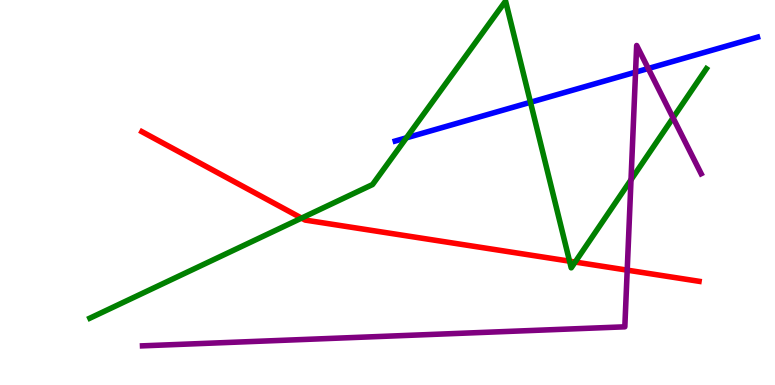[{'lines': ['blue', 'red'], 'intersections': []}, {'lines': ['green', 'red'], 'intersections': [{'x': 3.89, 'y': 4.33}, {'x': 7.35, 'y': 3.22}, {'x': 7.42, 'y': 3.19}]}, {'lines': ['purple', 'red'], 'intersections': [{'x': 8.09, 'y': 2.98}]}, {'lines': ['blue', 'green'], 'intersections': [{'x': 5.24, 'y': 6.42}, {'x': 6.84, 'y': 7.34}]}, {'lines': ['blue', 'purple'], 'intersections': [{'x': 8.2, 'y': 8.13}, {'x': 8.36, 'y': 8.22}]}, {'lines': ['green', 'purple'], 'intersections': [{'x': 8.14, 'y': 5.33}, {'x': 8.68, 'y': 6.94}]}]